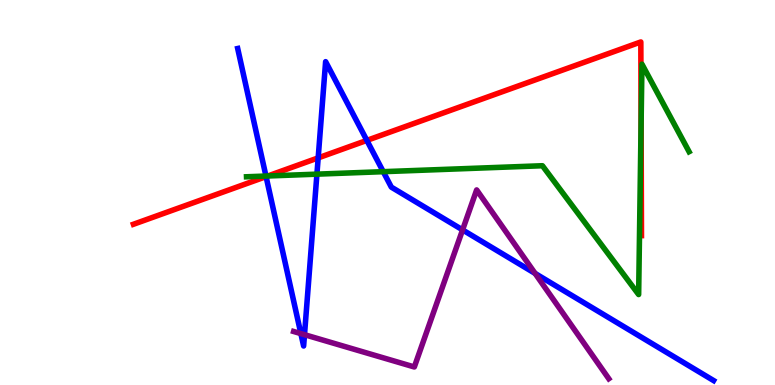[{'lines': ['blue', 'red'], 'intersections': [{'x': 3.43, 'y': 5.41}, {'x': 4.11, 'y': 5.9}, {'x': 4.73, 'y': 6.35}]}, {'lines': ['green', 'red'], 'intersections': [{'x': 3.46, 'y': 5.43}, {'x': 8.27, 'y': 6.8}]}, {'lines': ['purple', 'red'], 'intersections': []}, {'lines': ['blue', 'green'], 'intersections': [{'x': 3.43, 'y': 5.43}, {'x': 4.09, 'y': 5.48}, {'x': 4.95, 'y': 5.54}]}, {'lines': ['blue', 'purple'], 'intersections': [{'x': 3.88, 'y': 1.33}, {'x': 3.93, 'y': 1.31}, {'x': 5.97, 'y': 4.03}, {'x': 6.9, 'y': 2.9}]}, {'lines': ['green', 'purple'], 'intersections': []}]